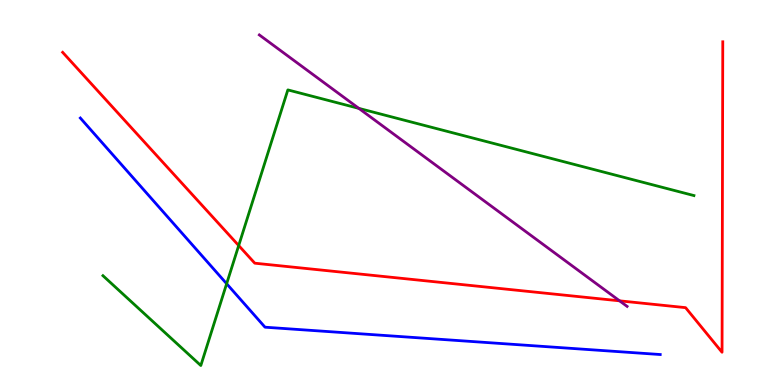[{'lines': ['blue', 'red'], 'intersections': []}, {'lines': ['green', 'red'], 'intersections': [{'x': 3.08, 'y': 3.62}]}, {'lines': ['purple', 'red'], 'intersections': [{'x': 7.99, 'y': 2.19}]}, {'lines': ['blue', 'green'], 'intersections': [{'x': 2.92, 'y': 2.63}]}, {'lines': ['blue', 'purple'], 'intersections': []}, {'lines': ['green', 'purple'], 'intersections': [{'x': 4.63, 'y': 7.19}]}]